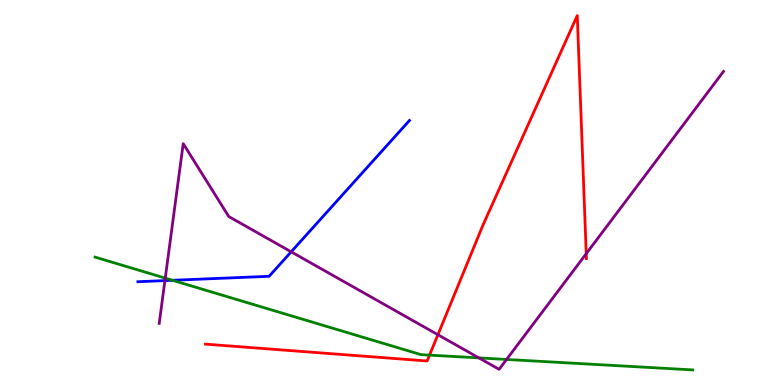[{'lines': ['blue', 'red'], 'intersections': []}, {'lines': ['green', 'red'], 'intersections': [{'x': 5.54, 'y': 0.776}]}, {'lines': ['purple', 'red'], 'intersections': [{'x': 5.65, 'y': 1.31}, {'x': 7.56, 'y': 3.41}]}, {'lines': ['blue', 'green'], 'intersections': [{'x': 2.23, 'y': 2.72}]}, {'lines': ['blue', 'purple'], 'intersections': [{'x': 2.13, 'y': 2.71}, {'x': 3.76, 'y': 3.46}]}, {'lines': ['green', 'purple'], 'intersections': [{'x': 2.13, 'y': 2.78}, {'x': 6.18, 'y': 0.704}, {'x': 6.54, 'y': 0.664}]}]